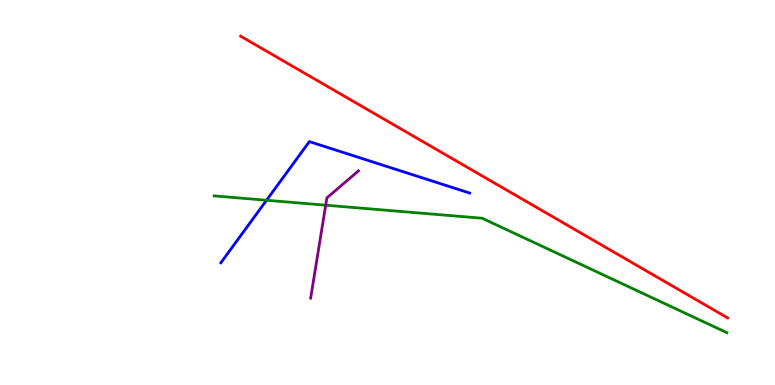[{'lines': ['blue', 'red'], 'intersections': []}, {'lines': ['green', 'red'], 'intersections': []}, {'lines': ['purple', 'red'], 'intersections': []}, {'lines': ['blue', 'green'], 'intersections': [{'x': 3.44, 'y': 4.8}]}, {'lines': ['blue', 'purple'], 'intersections': []}, {'lines': ['green', 'purple'], 'intersections': [{'x': 4.2, 'y': 4.67}]}]